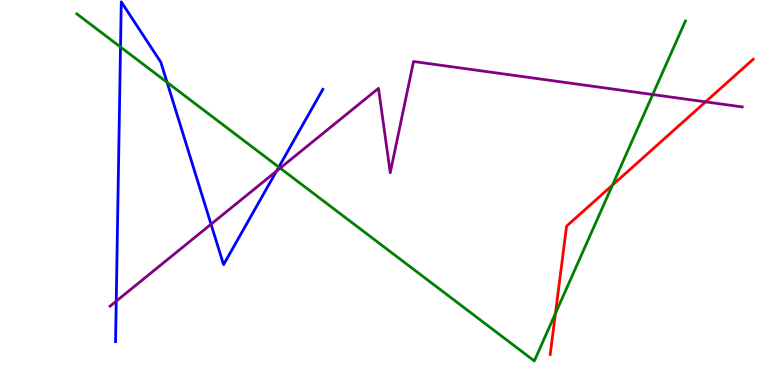[{'lines': ['blue', 'red'], 'intersections': []}, {'lines': ['green', 'red'], 'intersections': [{'x': 7.17, 'y': 1.86}, {'x': 7.9, 'y': 5.19}]}, {'lines': ['purple', 'red'], 'intersections': [{'x': 9.1, 'y': 7.35}]}, {'lines': ['blue', 'green'], 'intersections': [{'x': 1.55, 'y': 8.78}, {'x': 2.16, 'y': 7.86}, {'x': 3.6, 'y': 5.66}]}, {'lines': ['blue', 'purple'], 'intersections': [{'x': 1.5, 'y': 2.18}, {'x': 2.72, 'y': 4.18}, {'x': 3.57, 'y': 5.56}]}, {'lines': ['green', 'purple'], 'intersections': [{'x': 3.62, 'y': 5.63}, {'x': 8.42, 'y': 7.54}]}]